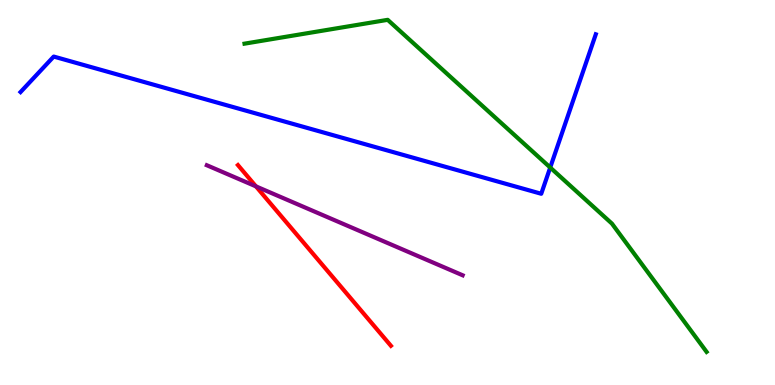[{'lines': ['blue', 'red'], 'intersections': []}, {'lines': ['green', 'red'], 'intersections': []}, {'lines': ['purple', 'red'], 'intersections': [{'x': 3.3, 'y': 5.16}]}, {'lines': ['blue', 'green'], 'intersections': [{'x': 7.1, 'y': 5.65}]}, {'lines': ['blue', 'purple'], 'intersections': []}, {'lines': ['green', 'purple'], 'intersections': []}]